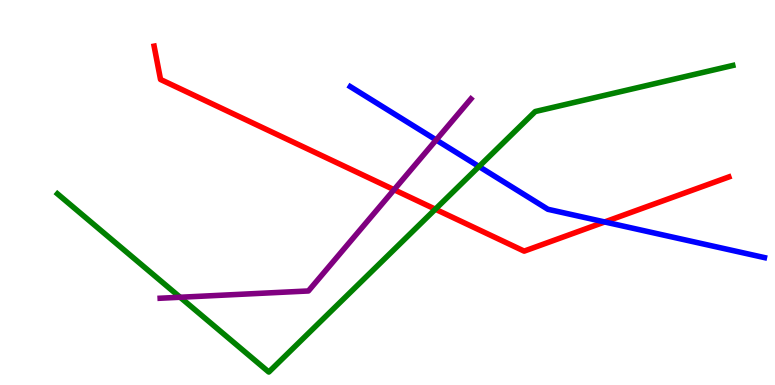[{'lines': ['blue', 'red'], 'intersections': [{'x': 7.8, 'y': 4.23}]}, {'lines': ['green', 'red'], 'intersections': [{'x': 5.62, 'y': 4.57}]}, {'lines': ['purple', 'red'], 'intersections': [{'x': 5.08, 'y': 5.07}]}, {'lines': ['blue', 'green'], 'intersections': [{'x': 6.18, 'y': 5.67}]}, {'lines': ['blue', 'purple'], 'intersections': [{'x': 5.63, 'y': 6.36}]}, {'lines': ['green', 'purple'], 'intersections': [{'x': 2.32, 'y': 2.28}]}]